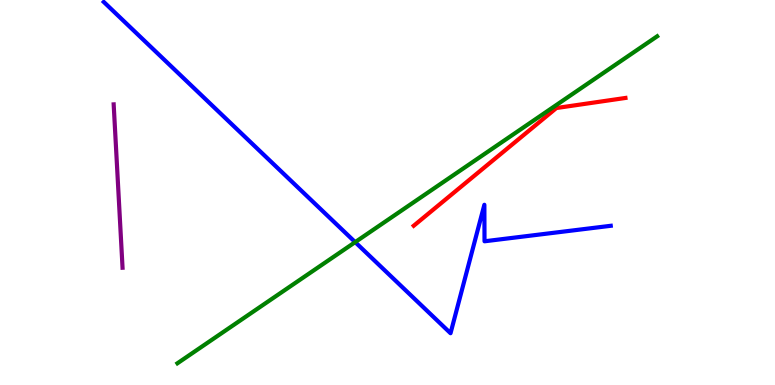[{'lines': ['blue', 'red'], 'intersections': []}, {'lines': ['green', 'red'], 'intersections': []}, {'lines': ['purple', 'red'], 'intersections': []}, {'lines': ['blue', 'green'], 'intersections': [{'x': 4.58, 'y': 3.71}]}, {'lines': ['blue', 'purple'], 'intersections': []}, {'lines': ['green', 'purple'], 'intersections': []}]